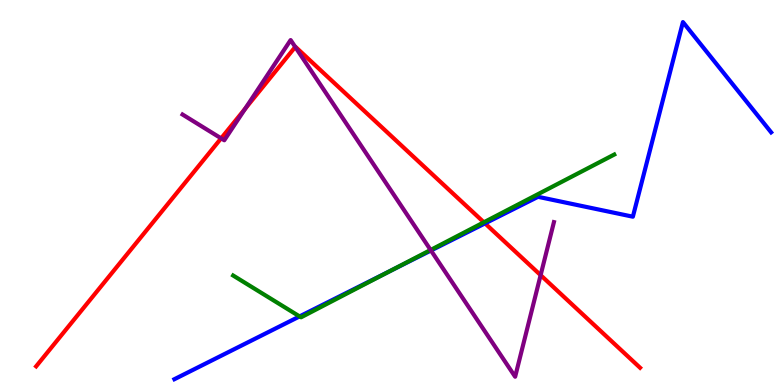[{'lines': ['blue', 'red'], 'intersections': [{'x': 6.26, 'y': 4.2}]}, {'lines': ['green', 'red'], 'intersections': [{'x': 6.24, 'y': 4.23}]}, {'lines': ['purple', 'red'], 'intersections': [{'x': 2.85, 'y': 6.41}, {'x': 3.16, 'y': 7.18}, {'x': 3.81, 'y': 8.78}, {'x': 6.98, 'y': 2.85}]}, {'lines': ['blue', 'green'], 'intersections': [{'x': 3.87, 'y': 1.78}, {'x': 5.04, 'y': 2.97}]}, {'lines': ['blue', 'purple'], 'intersections': [{'x': 5.56, 'y': 3.49}]}, {'lines': ['green', 'purple'], 'intersections': [{'x': 5.56, 'y': 3.51}]}]